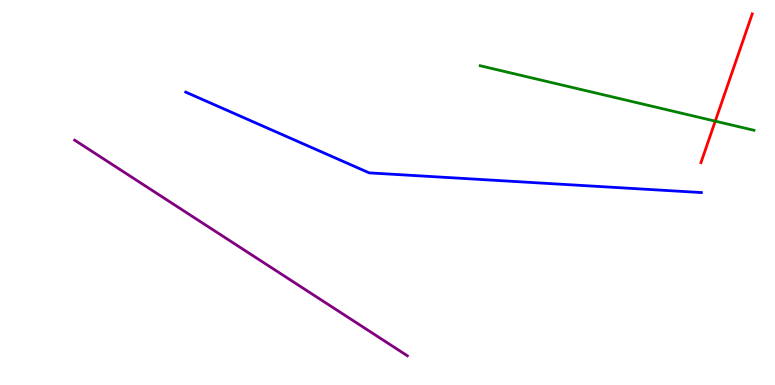[{'lines': ['blue', 'red'], 'intersections': []}, {'lines': ['green', 'red'], 'intersections': [{'x': 9.23, 'y': 6.85}]}, {'lines': ['purple', 'red'], 'intersections': []}, {'lines': ['blue', 'green'], 'intersections': []}, {'lines': ['blue', 'purple'], 'intersections': []}, {'lines': ['green', 'purple'], 'intersections': []}]